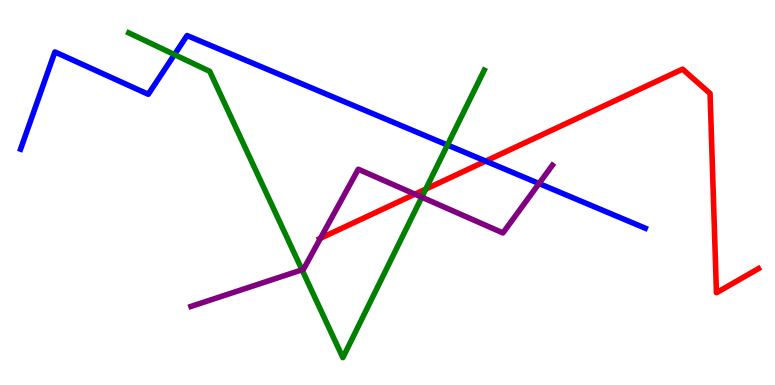[{'lines': ['blue', 'red'], 'intersections': [{'x': 6.27, 'y': 5.82}]}, {'lines': ['green', 'red'], 'intersections': [{'x': 5.49, 'y': 5.09}]}, {'lines': ['purple', 'red'], 'intersections': [{'x': 4.14, 'y': 3.81}, {'x': 5.35, 'y': 4.96}]}, {'lines': ['blue', 'green'], 'intersections': [{'x': 2.25, 'y': 8.58}, {'x': 5.77, 'y': 6.23}]}, {'lines': ['blue', 'purple'], 'intersections': [{'x': 6.96, 'y': 5.23}]}, {'lines': ['green', 'purple'], 'intersections': [{'x': 3.9, 'y': 2.99}, {'x': 5.44, 'y': 4.88}]}]